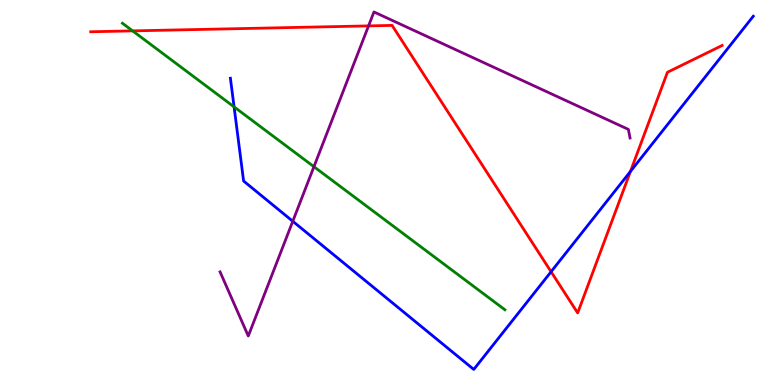[{'lines': ['blue', 'red'], 'intersections': [{'x': 7.11, 'y': 2.94}, {'x': 8.14, 'y': 5.55}]}, {'lines': ['green', 'red'], 'intersections': [{'x': 1.71, 'y': 9.2}]}, {'lines': ['purple', 'red'], 'intersections': [{'x': 4.76, 'y': 9.33}]}, {'lines': ['blue', 'green'], 'intersections': [{'x': 3.02, 'y': 7.22}]}, {'lines': ['blue', 'purple'], 'intersections': [{'x': 3.78, 'y': 4.25}]}, {'lines': ['green', 'purple'], 'intersections': [{'x': 4.05, 'y': 5.67}]}]